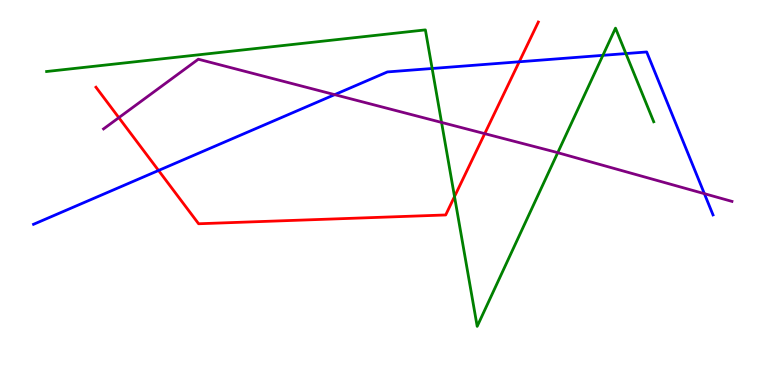[{'lines': ['blue', 'red'], 'intersections': [{'x': 2.05, 'y': 5.57}, {'x': 6.7, 'y': 8.4}]}, {'lines': ['green', 'red'], 'intersections': [{'x': 5.86, 'y': 4.89}]}, {'lines': ['purple', 'red'], 'intersections': [{'x': 1.53, 'y': 6.94}, {'x': 6.25, 'y': 6.53}]}, {'lines': ['blue', 'green'], 'intersections': [{'x': 5.58, 'y': 8.22}, {'x': 7.78, 'y': 8.56}, {'x': 8.08, 'y': 8.61}]}, {'lines': ['blue', 'purple'], 'intersections': [{'x': 4.32, 'y': 7.54}, {'x': 9.09, 'y': 4.97}]}, {'lines': ['green', 'purple'], 'intersections': [{'x': 5.7, 'y': 6.82}, {'x': 7.2, 'y': 6.03}]}]